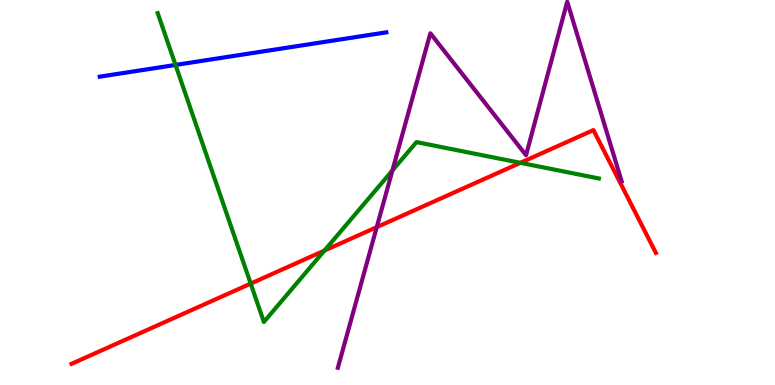[{'lines': ['blue', 'red'], 'intersections': []}, {'lines': ['green', 'red'], 'intersections': [{'x': 3.23, 'y': 2.63}, {'x': 4.19, 'y': 3.49}, {'x': 6.71, 'y': 5.77}]}, {'lines': ['purple', 'red'], 'intersections': [{'x': 4.86, 'y': 4.1}]}, {'lines': ['blue', 'green'], 'intersections': [{'x': 2.26, 'y': 8.31}]}, {'lines': ['blue', 'purple'], 'intersections': []}, {'lines': ['green', 'purple'], 'intersections': [{'x': 5.06, 'y': 5.57}]}]